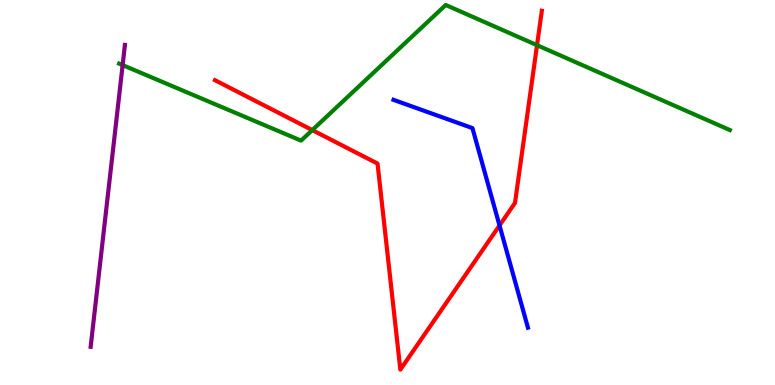[{'lines': ['blue', 'red'], 'intersections': [{'x': 6.45, 'y': 4.14}]}, {'lines': ['green', 'red'], 'intersections': [{'x': 4.03, 'y': 6.62}, {'x': 6.93, 'y': 8.83}]}, {'lines': ['purple', 'red'], 'intersections': []}, {'lines': ['blue', 'green'], 'intersections': []}, {'lines': ['blue', 'purple'], 'intersections': []}, {'lines': ['green', 'purple'], 'intersections': [{'x': 1.58, 'y': 8.31}]}]